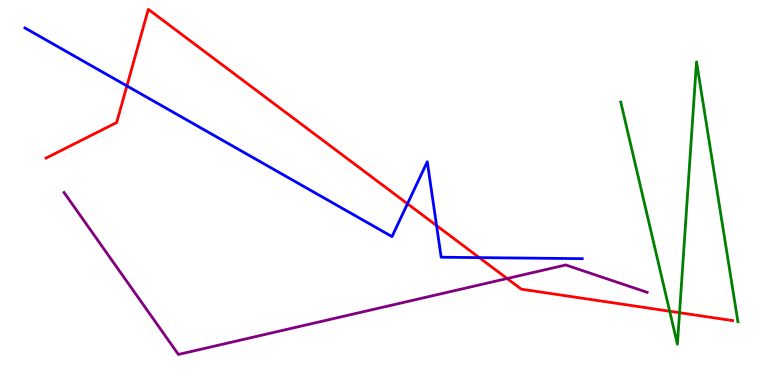[{'lines': ['blue', 'red'], 'intersections': [{'x': 1.64, 'y': 7.77}, {'x': 5.26, 'y': 4.71}, {'x': 5.63, 'y': 4.14}, {'x': 6.18, 'y': 3.31}]}, {'lines': ['green', 'red'], 'intersections': [{'x': 8.64, 'y': 1.92}, {'x': 8.77, 'y': 1.88}]}, {'lines': ['purple', 'red'], 'intersections': [{'x': 6.54, 'y': 2.77}]}, {'lines': ['blue', 'green'], 'intersections': []}, {'lines': ['blue', 'purple'], 'intersections': []}, {'lines': ['green', 'purple'], 'intersections': []}]